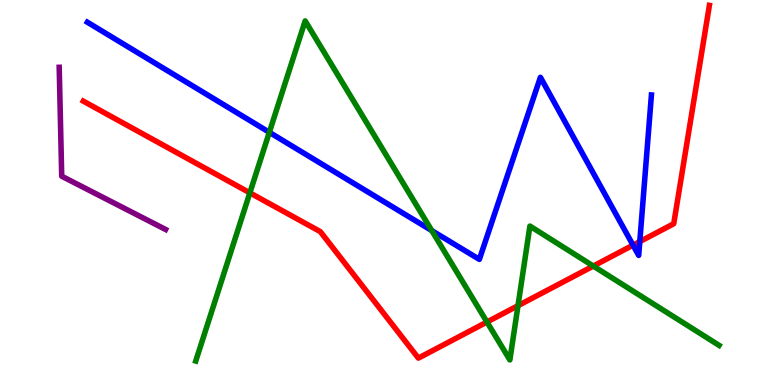[{'lines': ['blue', 'red'], 'intersections': [{'x': 8.17, 'y': 3.63}, {'x': 8.26, 'y': 3.72}]}, {'lines': ['green', 'red'], 'intersections': [{'x': 3.22, 'y': 4.99}, {'x': 6.28, 'y': 1.64}, {'x': 6.68, 'y': 2.06}, {'x': 7.66, 'y': 3.09}]}, {'lines': ['purple', 'red'], 'intersections': []}, {'lines': ['blue', 'green'], 'intersections': [{'x': 3.48, 'y': 6.56}, {'x': 5.57, 'y': 4.01}]}, {'lines': ['blue', 'purple'], 'intersections': []}, {'lines': ['green', 'purple'], 'intersections': []}]